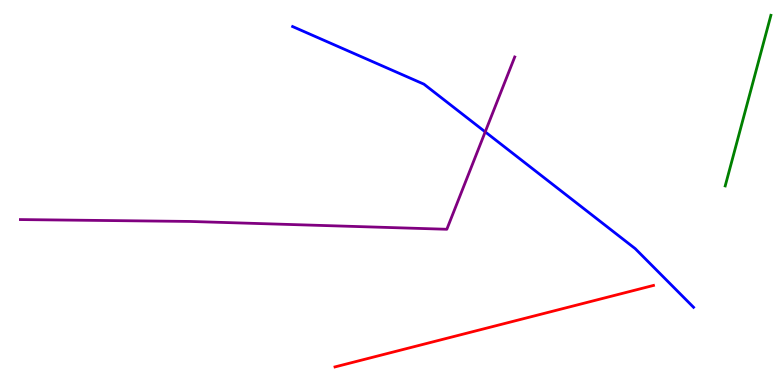[{'lines': ['blue', 'red'], 'intersections': []}, {'lines': ['green', 'red'], 'intersections': []}, {'lines': ['purple', 'red'], 'intersections': []}, {'lines': ['blue', 'green'], 'intersections': []}, {'lines': ['blue', 'purple'], 'intersections': [{'x': 6.26, 'y': 6.57}]}, {'lines': ['green', 'purple'], 'intersections': []}]